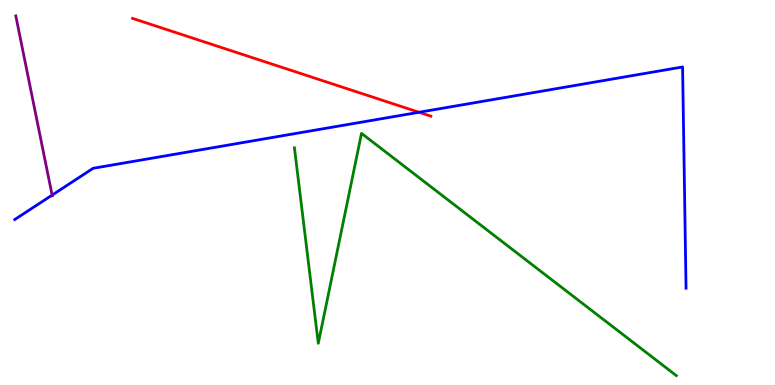[{'lines': ['blue', 'red'], 'intersections': [{'x': 5.41, 'y': 7.08}]}, {'lines': ['green', 'red'], 'intersections': []}, {'lines': ['purple', 'red'], 'intersections': []}, {'lines': ['blue', 'green'], 'intersections': []}, {'lines': ['blue', 'purple'], 'intersections': [{'x': 0.672, 'y': 4.93}]}, {'lines': ['green', 'purple'], 'intersections': []}]